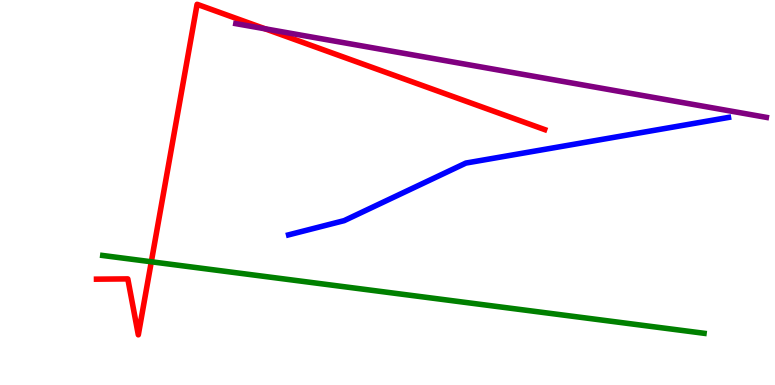[{'lines': ['blue', 'red'], 'intersections': []}, {'lines': ['green', 'red'], 'intersections': [{'x': 1.95, 'y': 3.2}]}, {'lines': ['purple', 'red'], 'intersections': [{'x': 3.42, 'y': 9.25}]}, {'lines': ['blue', 'green'], 'intersections': []}, {'lines': ['blue', 'purple'], 'intersections': []}, {'lines': ['green', 'purple'], 'intersections': []}]